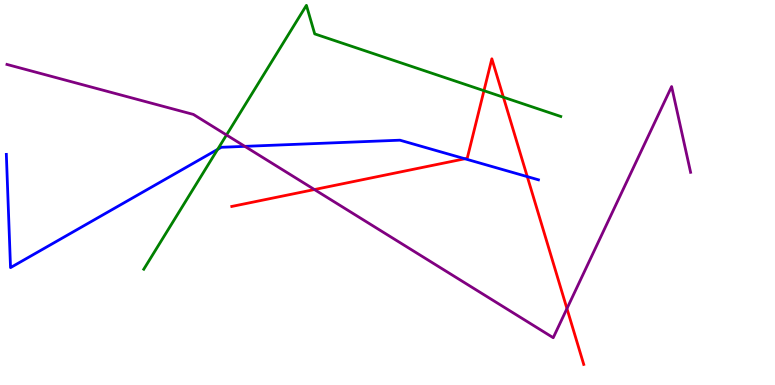[{'lines': ['blue', 'red'], 'intersections': [{'x': 6.0, 'y': 5.88}, {'x': 6.8, 'y': 5.41}]}, {'lines': ['green', 'red'], 'intersections': [{'x': 6.24, 'y': 7.64}, {'x': 6.5, 'y': 7.47}]}, {'lines': ['purple', 'red'], 'intersections': [{'x': 4.06, 'y': 5.08}, {'x': 7.32, 'y': 1.98}]}, {'lines': ['blue', 'green'], 'intersections': [{'x': 2.81, 'y': 6.12}]}, {'lines': ['blue', 'purple'], 'intersections': [{'x': 3.16, 'y': 6.2}]}, {'lines': ['green', 'purple'], 'intersections': [{'x': 2.92, 'y': 6.49}]}]